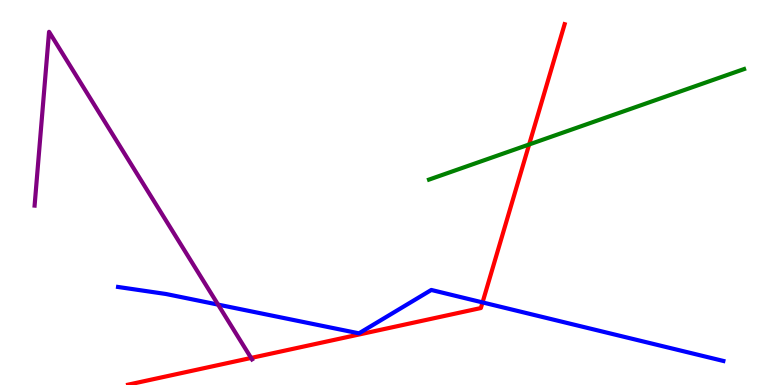[{'lines': ['blue', 'red'], 'intersections': [{'x': 6.23, 'y': 2.15}]}, {'lines': ['green', 'red'], 'intersections': [{'x': 6.83, 'y': 6.25}]}, {'lines': ['purple', 'red'], 'intersections': [{'x': 3.24, 'y': 0.703}]}, {'lines': ['blue', 'green'], 'intersections': []}, {'lines': ['blue', 'purple'], 'intersections': [{'x': 2.81, 'y': 2.09}]}, {'lines': ['green', 'purple'], 'intersections': []}]